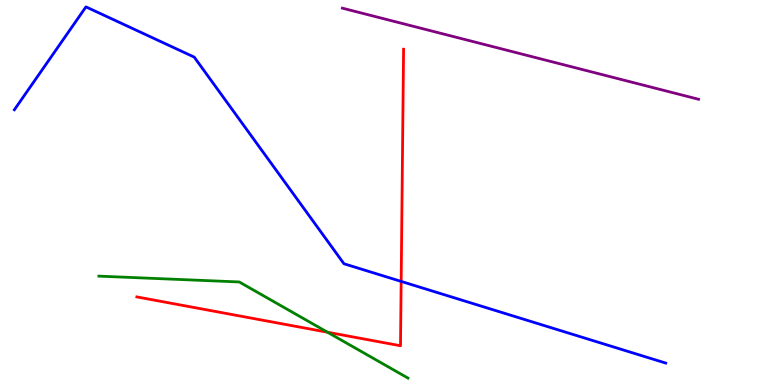[{'lines': ['blue', 'red'], 'intersections': [{'x': 5.18, 'y': 2.69}]}, {'lines': ['green', 'red'], 'intersections': [{'x': 4.23, 'y': 1.37}]}, {'lines': ['purple', 'red'], 'intersections': []}, {'lines': ['blue', 'green'], 'intersections': []}, {'lines': ['blue', 'purple'], 'intersections': []}, {'lines': ['green', 'purple'], 'intersections': []}]